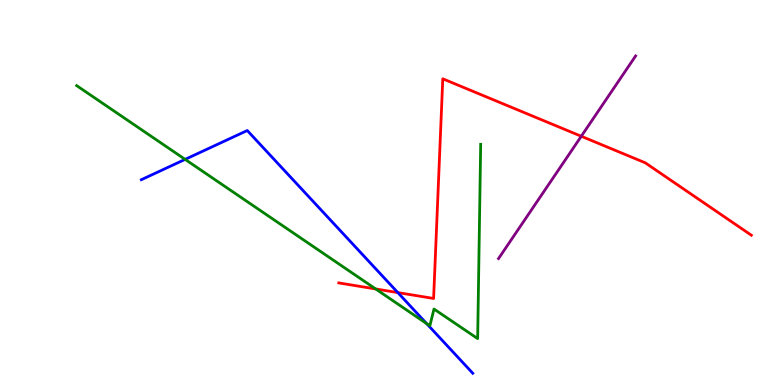[{'lines': ['blue', 'red'], 'intersections': [{'x': 5.13, 'y': 2.4}]}, {'lines': ['green', 'red'], 'intersections': [{'x': 4.85, 'y': 2.49}]}, {'lines': ['purple', 'red'], 'intersections': [{'x': 7.5, 'y': 6.46}]}, {'lines': ['blue', 'green'], 'intersections': [{'x': 2.39, 'y': 5.86}, {'x': 5.51, 'y': 1.59}]}, {'lines': ['blue', 'purple'], 'intersections': []}, {'lines': ['green', 'purple'], 'intersections': []}]